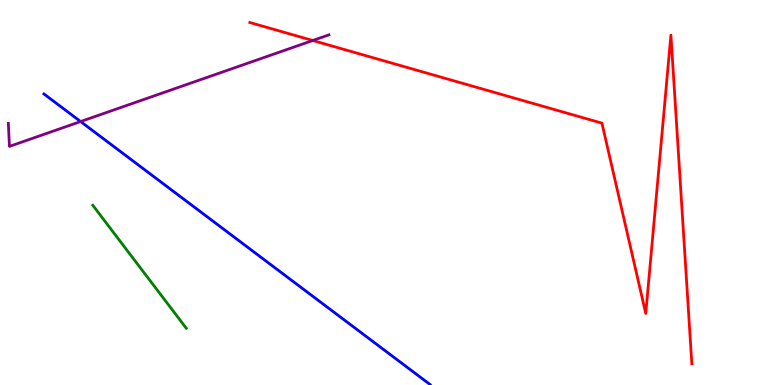[{'lines': ['blue', 'red'], 'intersections': []}, {'lines': ['green', 'red'], 'intersections': []}, {'lines': ['purple', 'red'], 'intersections': [{'x': 4.04, 'y': 8.95}]}, {'lines': ['blue', 'green'], 'intersections': []}, {'lines': ['blue', 'purple'], 'intersections': [{'x': 1.04, 'y': 6.84}]}, {'lines': ['green', 'purple'], 'intersections': []}]